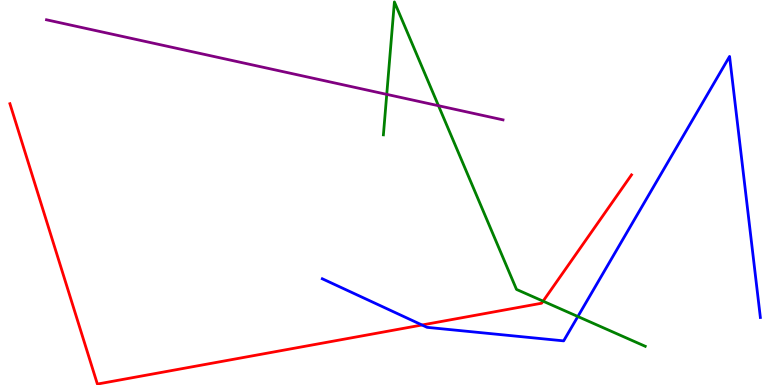[{'lines': ['blue', 'red'], 'intersections': [{'x': 5.45, 'y': 1.56}]}, {'lines': ['green', 'red'], 'intersections': [{'x': 7.01, 'y': 2.18}]}, {'lines': ['purple', 'red'], 'intersections': []}, {'lines': ['blue', 'green'], 'intersections': [{'x': 7.46, 'y': 1.78}]}, {'lines': ['blue', 'purple'], 'intersections': []}, {'lines': ['green', 'purple'], 'intersections': [{'x': 4.99, 'y': 7.55}, {'x': 5.66, 'y': 7.25}]}]